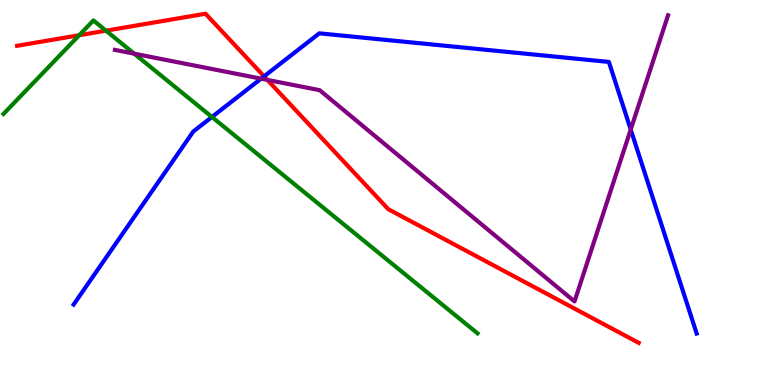[{'lines': ['blue', 'red'], 'intersections': [{'x': 3.41, 'y': 8.02}]}, {'lines': ['green', 'red'], 'intersections': [{'x': 1.02, 'y': 9.09}, {'x': 1.37, 'y': 9.2}]}, {'lines': ['purple', 'red'], 'intersections': [{'x': 3.45, 'y': 7.92}]}, {'lines': ['blue', 'green'], 'intersections': [{'x': 2.73, 'y': 6.96}]}, {'lines': ['blue', 'purple'], 'intersections': [{'x': 3.37, 'y': 7.96}, {'x': 8.14, 'y': 6.64}]}, {'lines': ['green', 'purple'], 'intersections': [{'x': 1.73, 'y': 8.61}]}]